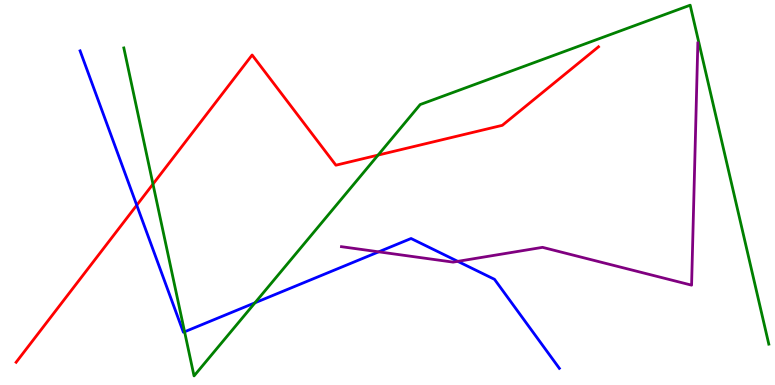[{'lines': ['blue', 'red'], 'intersections': [{'x': 1.76, 'y': 4.67}]}, {'lines': ['green', 'red'], 'intersections': [{'x': 1.97, 'y': 5.22}, {'x': 4.88, 'y': 5.97}]}, {'lines': ['purple', 'red'], 'intersections': []}, {'lines': ['blue', 'green'], 'intersections': [{'x': 2.38, 'y': 1.38}, {'x': 3.29, 'y': 2.14}]}, {'lines': ['blue', 'purple'], 'intersections': [{'x': 4.89, 'y': 3.46}, {'x': 5.91, 'y': 3.21}]}, {'lines': ['green', 'purple'], 'intersections': []}]